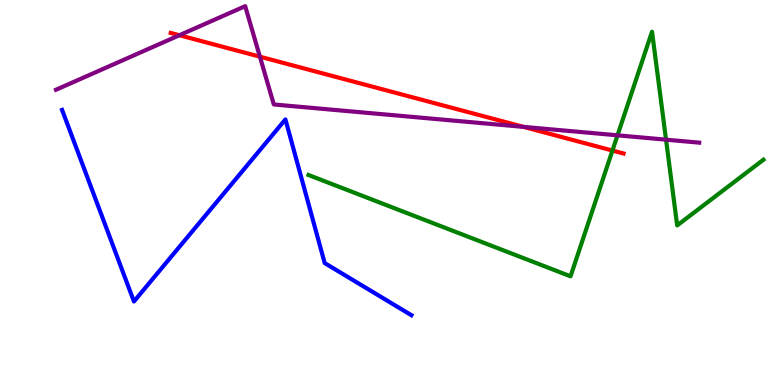[{'lines': ['blue', 'red'], 'intersections': []}, {'lines': ['green', 'red'], 'intersections': [{'x': 7.9, 'y': 6.09}]}, {'lines': ['purple', 'red'], 'intersections': [{'x': 2.31, 'y': 9.08}, {'x': 3.35, 'y': 8.53}, {'x': 6.76, 'y': 6.7}]}, {'lines': ['blue', 'green'], 'intersections': []}, {'lines': ['blue', 'purple'], 'intersections': []}, {'lines': ['green', 'purple'], 'intersections': [{'x': 7.97, 'y': 6.49}, {'x': 8.59, 'y': 6.37}]}]